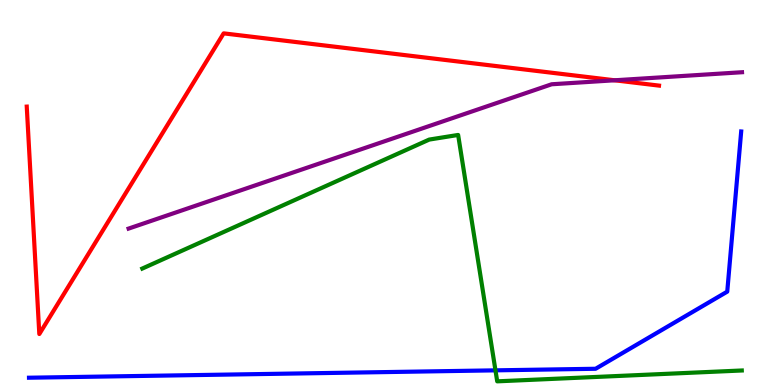[{'lines': ['blue', 'red'], 'intersections': []}, {'lines': ['green', 'red'], 'intersections': []}, {'lines': ['purple', 'red'], 'intersections': [{'x': 7.93, 'y': 7.91}]}, {'lines': ['blue', 'green'], 'intersections': [{'x': 6.39, 'y': 0.381}]}, {'lines': ['blue', 'purple'], 'intersections': []}, {'lines': ['green', 'purple'], 'intersections': []}]